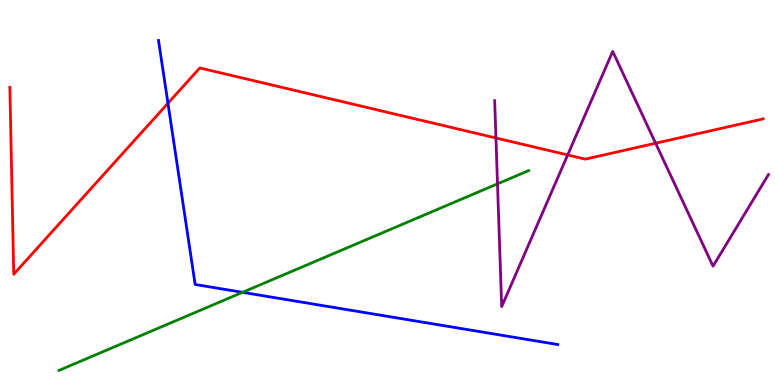[{'lines': ['blue', 'red'], 'intersections': [{'x': 2.17, 'y': 7.32}]}, {'lines': ['green', 'red'], 'intersections': []}, {'lines': ['purple', 'red'], 'intersections': [{'x': 6.4, 'y': 6.42}, {'x': 7.32, 'y': 5.98}, {'x': 8.46, 'y': 6.28}]}, {'lines': ['blue', 'green'], 'intersections': [{'x': 3.13, 'y': 2.41}]}, {'lines': ['blue', 'purple'], 'intersections': []}, {'lines': ['green', 'purple'], 'intersections': [{'x': 6.42, 'y': 5.22}]}]